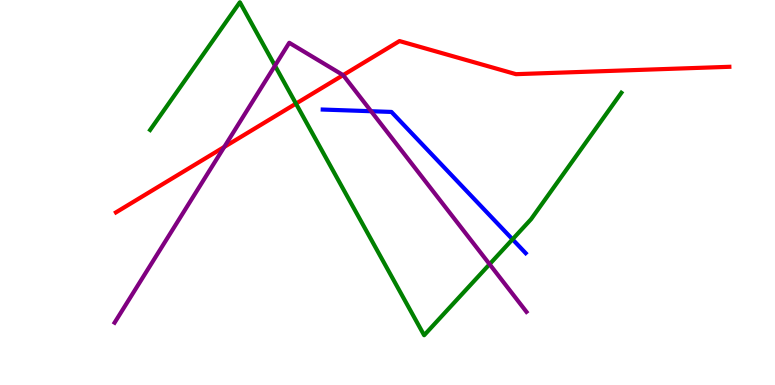[{'lines': ['blue', 'red'], 'intersections': []}, {'lines': ['green', 'red'], 'intersections': [{'x': 3.82, 'y': 7.31}]}, {'lines': ['purple', 'red'], 'intersections': [{'x': 2.89, 'y': 6.18}, {'x': 4.43, 'y': 8.05}]}, {'lines': ['blue', 'green'], 'intersections': [{'x': 6.61, 'y': 3.78}]}, {'lines': ['blue', 'purple'], 'intersections': [{'x': 4.79, 'y': 7.11}]}, {'lines': ['green', 'purple'], 'intersections': [{'x': 3.55, 'y': 8.29}, {'x': 6.32, 'y': 3.14}]}]